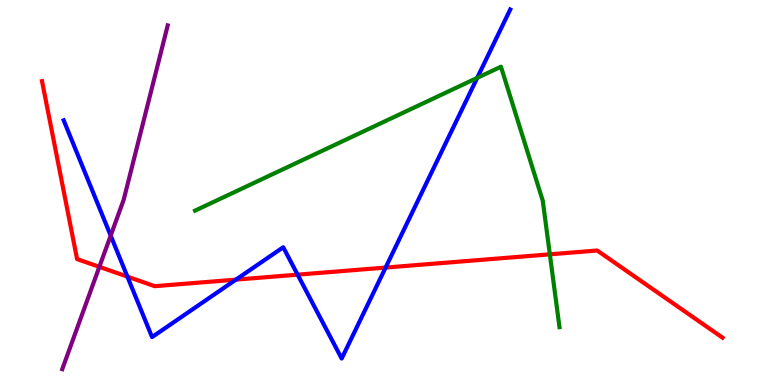[{'lines': ['blue', 'red'], 'intersections': [{'x': 1.64, 'y': 2.81}, {'x': 3.04, 'y': 2.74}, {'x': 3.84, 'y': 2.87}, {'x': 4.98, 'y': 3.05}]}, {'lines': ['green', 'red'], 'intersections': [{'x': 7.09, 'y': 3.39}]}, {'lines': ['purple', 'red'], 'intersections': [{'x': 1.28, 'y': 3.07}]}, {'lines': ['blue', 'green'], 'intersections': [{'x': 6.16, 'y': 7.98}]}, {'lines': ['blue', 'purple'], 'intersections': [{'x': 1.43, 'y': 3.88}]}, {'lines': ['green', 'purple'], 'intersections': []}]